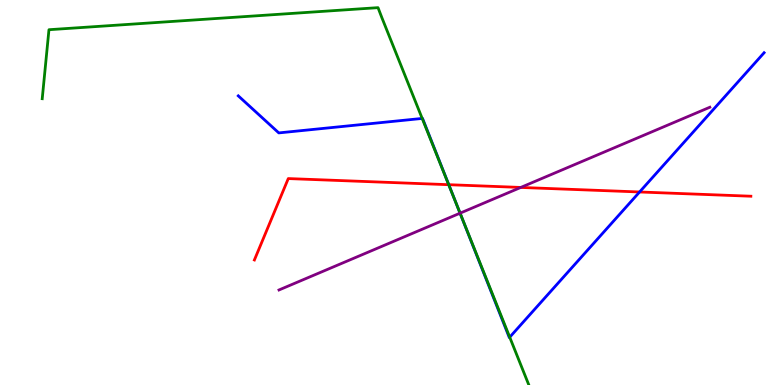[{'lines': ['blue', 'red'], 'intersections': [{'x': 5.79, 'y': 5.2}, {'x': 8.25, 'y': 5.01}]}, {'lines': ['green', 'red'], 'intersections': [{'x': 5.79, 'y': 5.2}]}, {'lines': ['purple', 'red'], 'intersections': [{'x': 6.72, 'y': 5.13}]}, {'lines': ['blue', 'green'], 'intersections': [{'x': 5.45, 'y': 6.92}, {'x': 5.89, 'y': 4.7}, {'x': 6.58, 'y': 1.24}]}, {'lines': ['blue', 'purple'], 'intersections': [{'x': 5.94, 'y': 4.46}]}, {'lines': ['green', 'purple'], 'intersections': [{'x': 5.94, 'y': 4.46}]}]